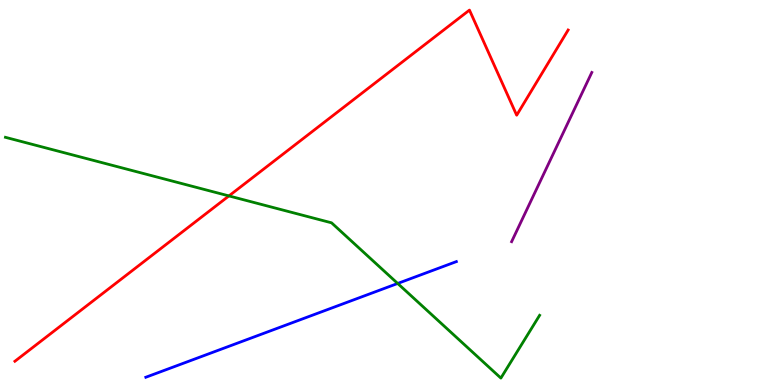[{'lines': ['blue', 'red'], 'intersections': []}, {'lines': ['green', 'red'], 'intersections': [{'x': 2.95, 'y': 4.91}]}, {'lines': ['purple', 'red'], 'intersections': []}, {'lines': ['blue', 'green'], 'intersections': [{'x': 5.13, 'y': 2.64}]}, {'lines': ['blue', 'purple'], 'intersections': []}, {'lines': ['green', 'purple'], 'intersections': []}]